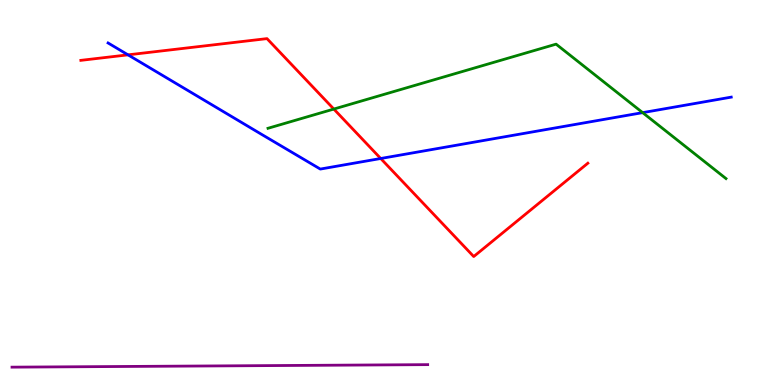[{'lines': ['blue', 'red'], 'intersections': [{'x': 1.65, 'y': 8.58}, {'x': 4.91, 'y': 5.88}]}, {'lines': ['green', 'red'], 'intersections': [{'x': 4.31, 'y': 7.17}]}, {'lines': ['purple', 'red'], 'intersections': []}, {'lines': ['blue', 'green'], 'intersections': [{'x': 8.29, 'y': 7.07}]}, {'lines': ['blue', 'purple'], 'intersections': []}, {'lines': ['green', 'purple'], 'intersections': []}]